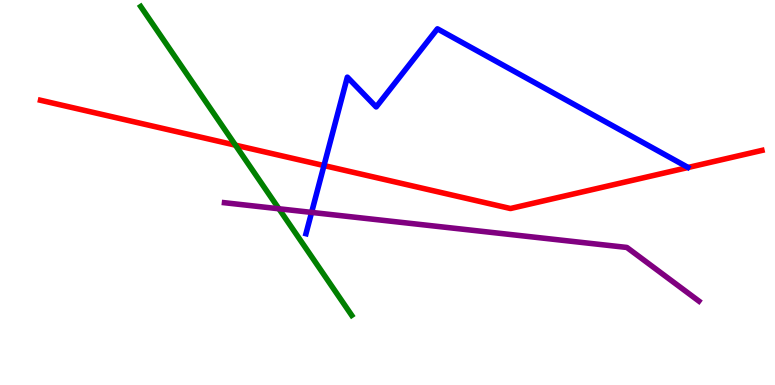[{'lines': ['blue', 'red'], 'intersections': [{'x': 4.18, 'y': 5.7}]}, {'lines': ['green', 'red'], 'intersections': [{'x': 3.04, 'y': 6.23}]}, {'lines': ['purple', 'red'], 'intersections': []}, {'lines': ['blue', 'green'], 'intersections': []}, {'lines': ['blue', 'purple'], 'intersections': [{'x': 4.02, 'y': 4.48}]}, {'lines': ['green', 'purple'], 'intersections': [{'x': 3.6, 'y': 4.58}]}]